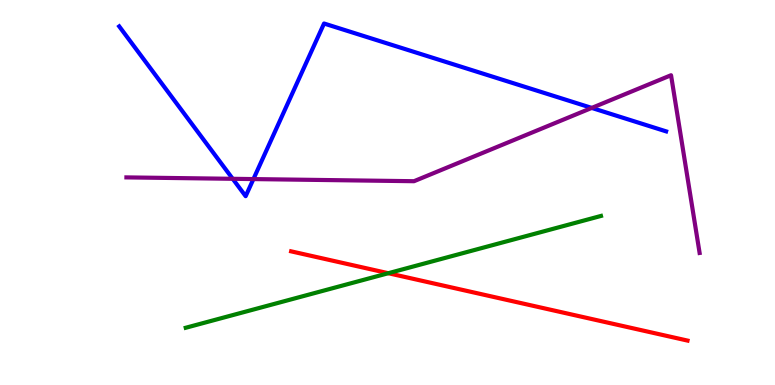[{'lines': ['blue', 'red'], 'intersections': []}, {'lines': ['green', 'red'], 'intersections': [{'x': 5.01, 'y': 2.9}]}, {'lines': ['purple', 'red'], 'intersections': []}, {'lines': ['blue', 'green'], 'intersections': []}, {'lines': ['blue', 'purple'], 'intersections': [{'x': 3.0, 'y': 5.36}, {'x': 3.27, 'y': 5.35}, {'x': 7.64, 'y': 7.2}]}, {'lines': ['green', 'purple'], 'intersections': []}]